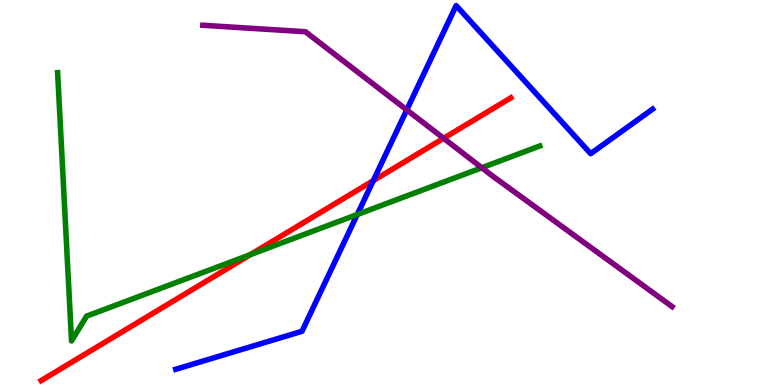[{'lines': ['blue', 'red'], 'intersections': [{'x': 4.82, 'y': 5.31}]}, {'lines': ['green', 'red'], 'intersections': [{'x': 3.23, 'y': 3.39}]}, {'lines': ['purple', 'red'], 'intersections': [{'x': 5.72, 'y': 6.41}]}, {'lines': ['blue', 'green'], 'intersections': [{'x': 4.61, 'y': 4.43}]}, {'lines': ['blue', 'purple'], 'intersections': [{'x': 5.25, 'y': 7.15}]}, {'lines': ['green', 'purple'], 'intersections': [{'x': 6.22, 'y': 5.64}]}]